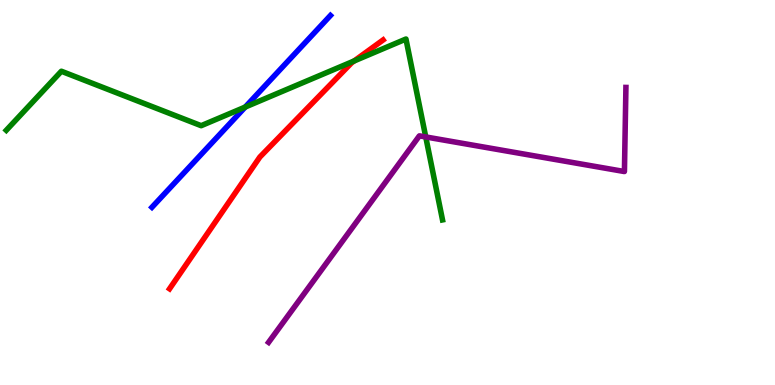[{'lines': ['blue', 'red'], 'intersections': []}, {'lines': ['green', 'red'], 'intersections': [{'x': 4.57, 'y': 8.42}]}, {'lines': ['purple', 'red'], 'intersections': []}, {'lines': ['blue', 'green'], 'intersections': [{'x': 3.16, 'y': 7.22}]}, {'lines': ['blue', 'purple'], 'intersections': []}, {'lines': ['green', 'purple'], 'intersections': [{'x': 5.49, 'y': 6.44}]}]